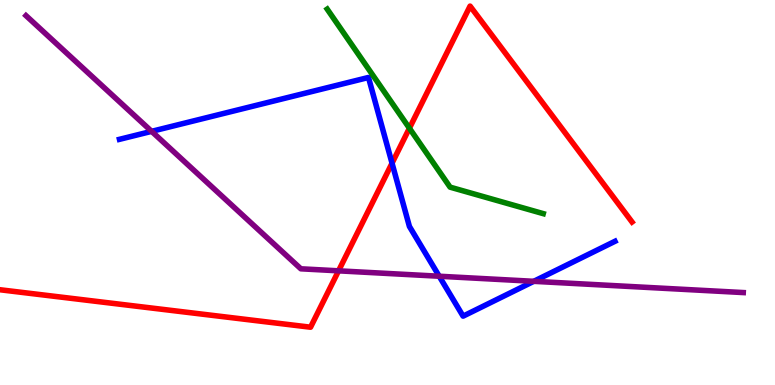[{'lines': ['blue', 'red'], 'intersections': [{'x': 5.06, 'y': 5.76}]}, {'lines': ['green', 'red'], 'intersections': [{'x': 5.28, 'y': 6.67}]}, {'lines': ['purple', 'red'], 'intersections': [{'x': 4.37, 'y': 2.97}]}, {'lines': ['blue', 'green'], 'intersections': []}, {'lines': ['blue', 'purple'], 'intersections': [{'x': 1.96, 'y': 6.59}, {'x': 5.67, 'y': 2.83}, {'x': 6.89, 'y': 2.69}]}, {'lines': ['green', 'purple'], 'intersections': []}]